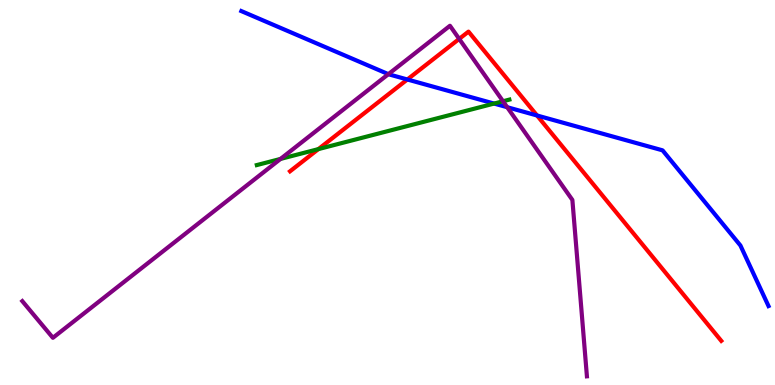[{'lines': ['blue', 'red'], 'intersections': [{'x': 5.26, 'y': 7.94}, {'x': 6.93, 'y': 7.0}]}, {'lines': ['green', 'red'], 'intersections': [{'x': 4.11, 'y': 6.13}]}, {'lines': ['purple', 'red'], 'intersections': [{'x': 5.93, 'y': 8.99}]}, {'lines': ['blue', 'green'], 'intersections': [{'x': 6.38, 'y': 7.31}]}, {'lines': ['blue', 'purple'], 'intersections': [{'x': 5.01, 'y': 8.07}, {'x': 6.54, 'y': 7.22}]}, {'lines': ['green', 'purple'], 'intersections': [{'x': 3.62, 'y': 5.87}, {'x': 6.49, 'y': 7.37}]}]